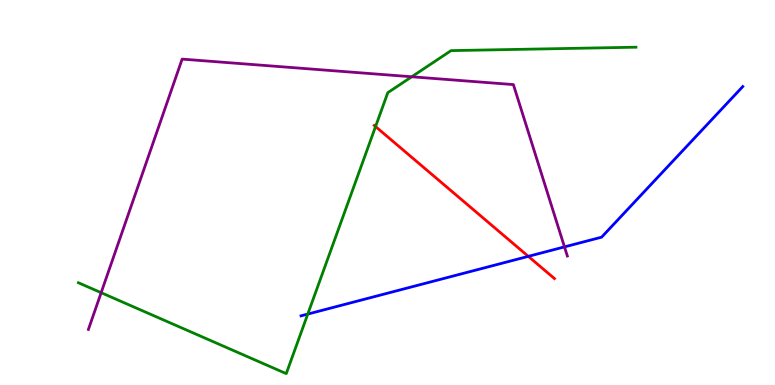[{'lines': ['blue', 'red'], 'intersections': [{'x': 6.82, 'y': 3.34}]}, {'lines': ['green', 'red'], 'intersections': [{'x': 4.85, 'y': 6.71}]}, {'lines': ['purple', 'red'], 'intersections': []}, {'lines': ['blue', 'green'], 'intersections': [{'x': 3.97, 'y': 1.84}]}, {'lines': ['blue', 'purple'], 'intersections': [{'x': 7.28, 'y': 3.59}]}, {'lines': ['green', 'purple'], 'intersections': [{'x': 1.31, 'y': 2.4}, {'x': 5.31, 'y': 8.01}]}]